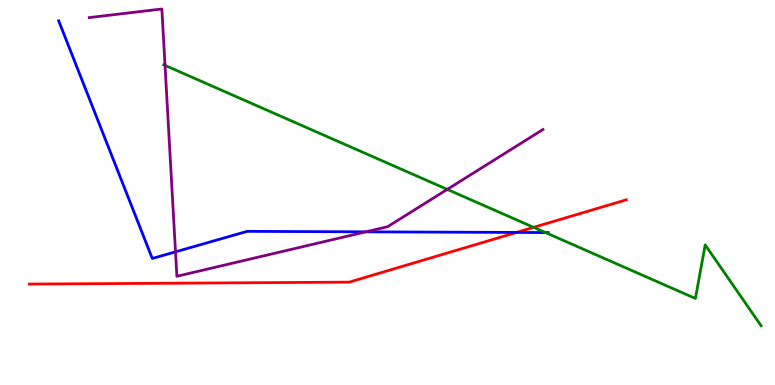[{'lines': ['blue', 'red'], 'intersections': [{'x': 6.66, 'y': 3.96}]}, {'lines': ['green', 'red'], 'intersections': [{'x': 6.89, 'y': 4.09}]}, {'lines': ['purple', 'red'], 'intersections': []}, {'lines': ['blue', 'green'], 'intersections': [{'x': 7.04, 'y': 3.96}]}, {'lines': ['blue', 'purple'], 'intersections': [{'x': 2.26, 'y': 3.46}, {'x': 4.72, 'y': 3.98}]}, {'lines': ['green', 'purple'], 'intersections': [{'x': 2.13, 'y': 8.3}, {'x': 5.77, 'y': 5.08}]}]